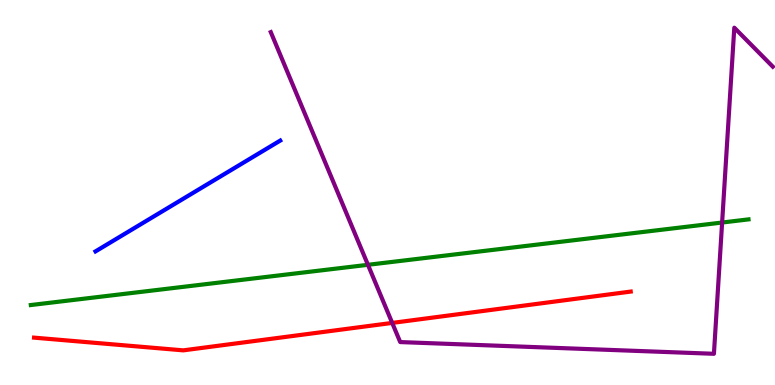[{'lines': ['blue', 'red'], 'intersections': []}, {'lines': ['green', 'red'], 'intersections': []}, {'lines': ['purple', 'red'], 'intersections': [{'x': 5.06, 'y': 1.61}]}, {'lines': ['blue', 'green'], 'intersections': []}, {'lines': ['blue', 'purple'], 'intersections': []}, {'lines': ['green', 'purple'], 'intersections': [{'x': 4.75, 'y': 3.12}, {'x': 9.32, 'y': 4.22}]}]